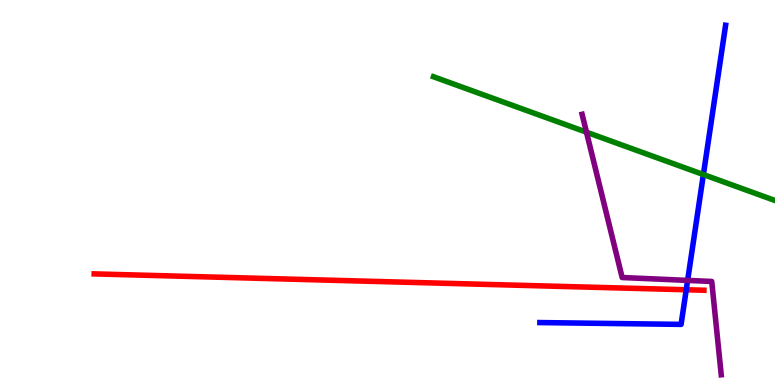[{'lines': ['blue', 'red'], 'intersections': [{'x': 8.85, 'y': 2.47}]}, {'lines': ['green', 'red'], 'intersections': []}, {'lines': ['purple', 'red'], 'intersections': []}, {'lines': ['blue', 'green'], 'intersections': [{'x': 9.08, 'y': 5.47}]}, {'lines': ['blue', 'purple'], 'intersections': [{'x': 8.87, 'y': 2.72}]}, {'lines': ['green', 'purple'], 'intersections': [{'x': 7.57, 'y': 6.57}]}]